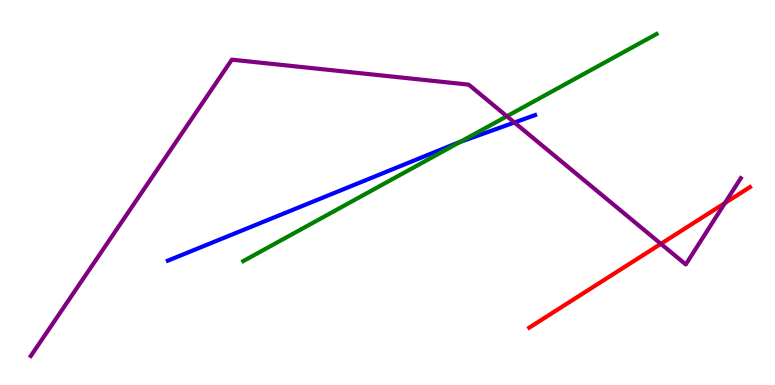[{'lines': ['blue', 'red'], 'intersections': []}, {'lines': ['green', 'red'], 'intersections': []}, {'lines': ['purple', 'red'], 'intersections': [{'x': 8.53, 'y': 3.67}, {'x': 9.35, 'y': 4.73}]}, {'lines': ['blue', 'green'], 'intersections': [{'x': 5.93, 'y': 6.31}]}, {'lines': ['blue', 'purple'], 'intersections': [{'x': 6.64, 'y': 6.82}]}, {'lines': ['green', 'purple'], 'intersections': [{'x': 6.54, 'y': 6.98}]}]